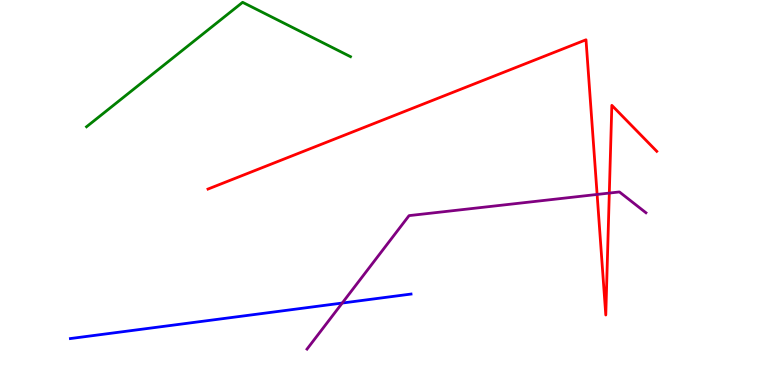[{'lines': ['blue', 'red'], 'intersections': []}, {'lines': ['green', 'red'], 'intersections': []}, {'lines': ['purple', 'red'], 'intersections': [{'x': 7.7, 'y': 4.95}, {'x': 7.86, 'y': 4.99}]}, {'lines': ['blue', 'green'], 'intersections': []}, {'lines': ['blue', 'purple'], 'intersections': [{'x': 4.42, 'y': 2.13}]}, {'lines': ['green', 'purple'], 'intersections': []}]